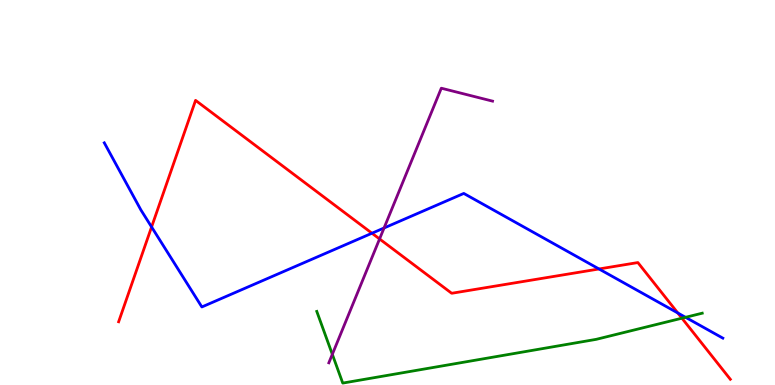[{'lines': ['blue', 'red'], 'intersections': [{'x': 1.96, 'y': 4.1}, {'x': 4.8, 'y': 3.94}, {'x': 7.73, 'y': 3.01}, {'x': 8.75, 'y': 1.87}]}, {'lines': ['green', 'red'], 'intersections': [{'x': 8.8, 'y': 1.74}]}, {'lines': ['purple', 'red'], 'intersections': [{'x': 4.9, 'y': 3.79}]}, {'lines': ['blue', 'green'], 'intersections': [{'x': 8.85, 'y': 1.76}]}, {'lines': ['blue', 'purple'], 'intersections': [{'x': 4.96, 'y': 4.08}]}, {'lines': ['green', 'purple'], 'intersections': [{'x': 4.29, 'y': 0.797}]}]